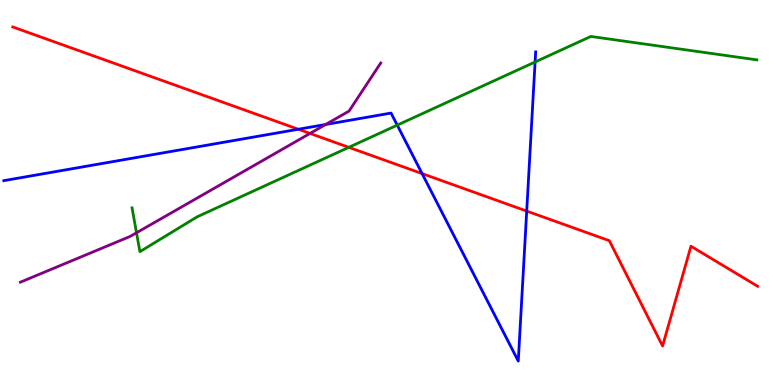[{'lines': ['blue', 'red'], 'intersections': [{'x': 3.85, 'y': 6.64}, {'x': 5.45, 'y': 5.49}, {'x': 6.8, 'y': 4.52}]}, {'lines': ['green', 'red'], 'intersections': [{'x': 4.5, 'y': 6.17}]}, {'lines': ['purple', 'red'], 'intersections': [{'x': 4.0, 'y': 6.53}]}, {'lines': ['blue', 'green'], 'intersections': [{'x': 5.13, 'y': 6.75}, {'x': 6.9, 'y': 8.39}]}, {'lines': ['blue', 'purple'], 'intersections': [{'x': 4.2, 'y': 6.77}]}, {'lines': ['green', 'purple'], 'intersections': [{'x': 1.76, 'y': 3.95}]}]